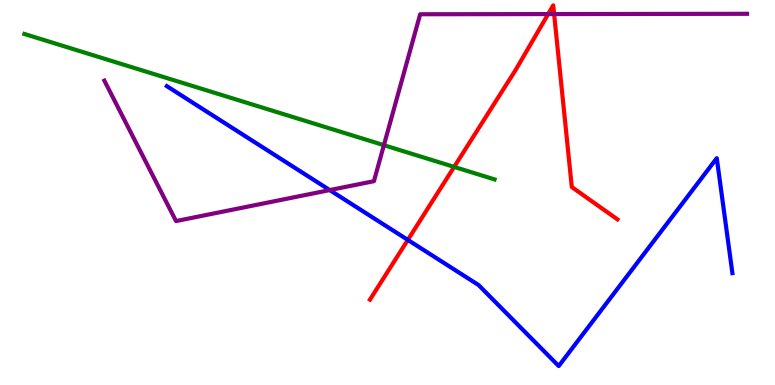[{'lines': ['blue', 'red'], 'intersections': [{'x': 5.26, 'y': 3.77}]}, {'lines': ['green', 'red'], 'intersections': [{'x': 5.86, 'y': 5.66}]}, {'lines': ['purple', 'red'], 'intersections': [{'x': 7.07, 'y': 9.63}, {'x': 7.15, 'y': 9.63}]}, {'lines': ['blue', 'green'], 'intersections': []}, {'lines': ['blue', 'purple'], 'intersections': [{'x': 4.25, 'y': 5.06}]}, {'lines': ['green', 'purple'], 'intersections': [{'x': 4.95, 'y': 6.23}]}]